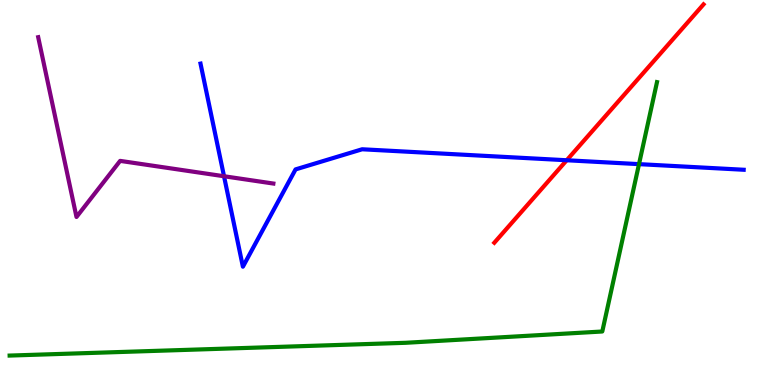[{'lines': ['blue', 'red'], 'intersections': [{'x': 7.31, 'y': 5.84}]}, {'lines': ['green', 'red'], 'intersections': []}, {'lines': ['purple', 'red'], 'intersections': []}, {'lines': ['blue', 'green'], 'intersections': [{'x': 8.25, 'y': 5.74}]}, {'lines': ['blue', 'purple'], 'intersections': [{'x': 2.89, 'y': 5.42}]}, {'lines': ['green', 'purple'], 'intersections': []}]